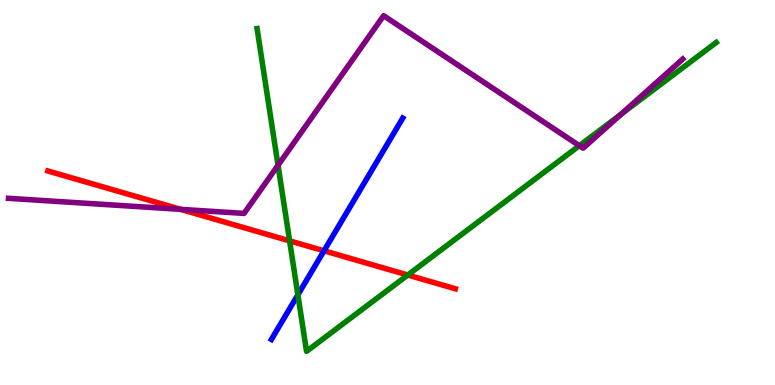[{'lines': ['blue', 'red'], 'intersections': [{'x': 4.18, 'y': 3.49}]}, {'lines': ['green', 'red'], 'intersections': [{'x': 3.74, 'y': 3.74}, {'x': 5.26, 'y': 2.86}]}, {'lines': ['purple', 'red'], 'intersections': [{'x': 2.33, 'y': 4.56}]}, {'lines': ['blue', 'green'], 'intersections': [{'x': 3.84, 'y': 2.34}]}, {'lines': ['blue', 'purple'], 'intersections': []}, {'lines': ['green', 'purple'], 'intersections': [{'x': 3.59, 'y': 5.71}, {'x': 7.48, 'y': 6.22}, {'x': 8.01, 'y': 7.03}]}]